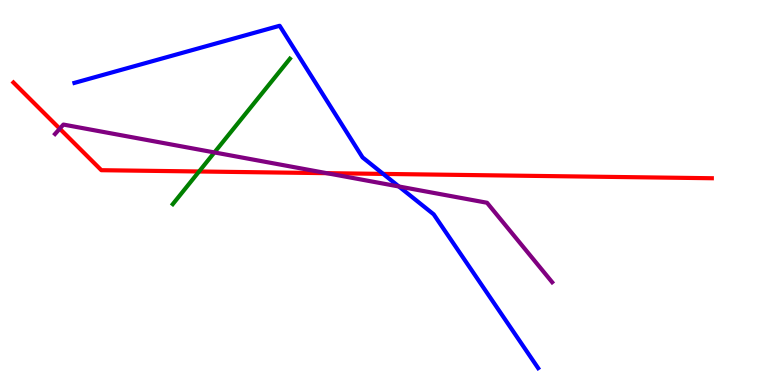[{'lines': ['blue', 'red'], 'intersections': [{'x': 4.94, 'y': 5.48}]}, {'lines': ['green', 'red'], 'intersections': [{'x': 2.57, 'y': 5.55}]}, {'lines': ['purple', 'red'], 'intersections': [{'x': 0.771, 'y': 6.66}, {'x': 4.22, 'y': 5.5}]}, {'lines': ['blue', 'green'], 'intersections': []}, {'lines': ['blue', 'purple'], 'intersections': [{'x': 5.15, 'y': 5.16}]}, {'lines': ['green', 'purple'], 'intersections': [{'x': 2.77, 'y': 6.04}]}]